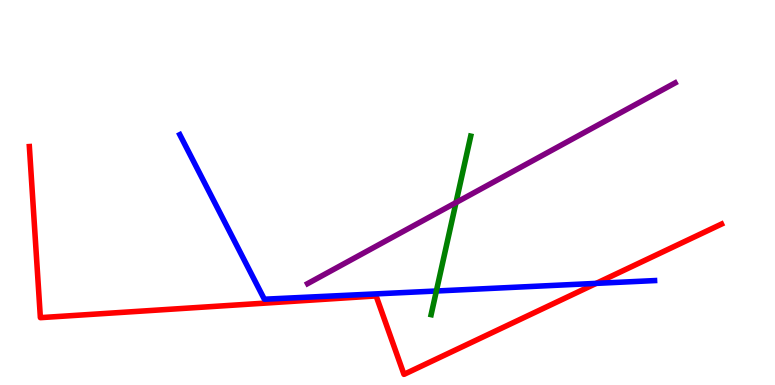[{'lines': ['blue', 'red'], 'intersections': [{'x': 7.69, 'y': 2.64}]}, {'lines': ['green', 'red'], 'intersections': []}, {'lines': ['purple', 'red'], 'intersections': []}, {'lines': ['blue', 'green'], 'intersections': [{'x': 5.63, 'y': 2.44}]}, {'lines': ['blue', 'purple'], 'intersections': []}, {'lines': ['green', 'purple'], 'intersections': [{'x': 5.88, 'y': 4.74}]}]